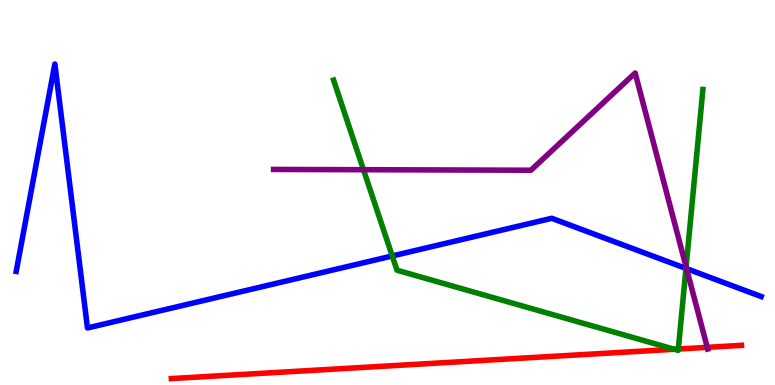[{'lines': ['blue', 'red'], 'intersections': []}, {'lines': ['green', 'red'], 'intersections': [{'x': 8.7, 'y': 0.928}, {'x': 8.75, 'y': 0.934}]}, {'lines': ['purple', 'red'], 'intersections': [{'x': 9.13, 'y': 0.978}]}, {'lines': ['blue', 'green'], 'intersections': [{'x': 5.06, 'y': 3.35}, {'x': 8.85, 'y': 3.03}]}, {'lines': ['blue', 'purple'], 'intersections': [{'x': 8.86, 'y': 3.02}]}, {'lines': ['green', 'purple'], 'intersections': [{'x': 4.69, 'y': 5.59}, {'x': 8.85, 'y': 3.07}]}]